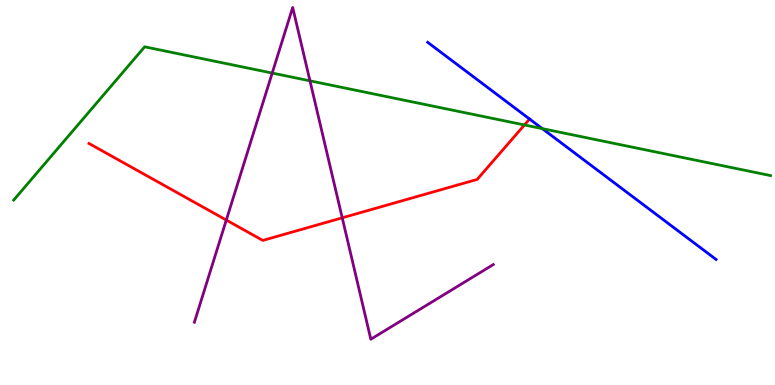[{'lines': ['blue', 'red'], 'intersections': [{'x': 6.83, 'y': 6.91}]}, {'lines': ['green', 'red'], 'intersections': [{'x': 6.77, 'y': 6.75}]}, {'lines': ['purple', 'red'], 'intersections': [{'x': 2.92, 'y': 4.28}, {'x': 4.42, 'y': 4.34}]}, {'lines': ['blue', 'green'], 'intersections': [{'x': 7.0, 'y': 6.66}]}, {'lines': ['blue', 'purple'], 'intersections': []}, {'lines': ['green', 'purple'], 'intersections': [{'x': 3.51, 'y': 8.1}, {'x': 4.0, 'y': 7.9}]}]